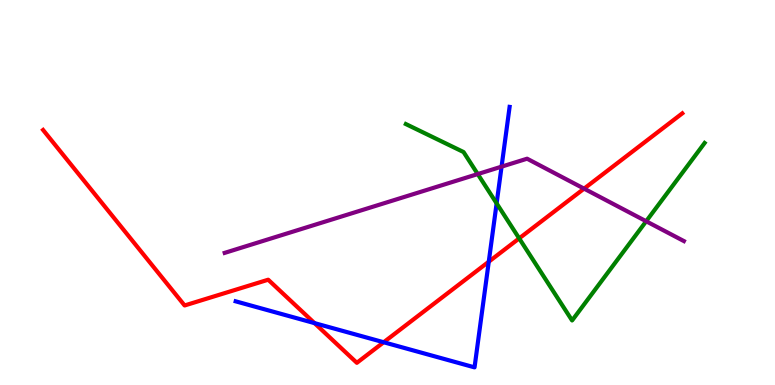[{'lines': ['blue', 'red'], 'intersections': [{'x': 4.06, 'y': 1.61}, {'x': 4.95, 'y': 1.11}, {'x': 6.31, 'y': 3.2}]}, {'lines': ['green', 'red'], 'intersections': [{'x': 6.7, 'y': 3.81}]}, {'lines': ['purple', 'red'], 'intersections': [{'x': 7.54, 'y': 5.1}]}, {'lines': ['blue', 'green'], 'intersections': [{'x': 6.41, 'y': 4.72}]}, {'lines': ['blue', 'purple'], 'intersections': [{'x': 6.47, 'y': 5.67}]}, {'lines': ['green', 'purple'], 'intersections': [{'x': 6.16, 'y': 5.48}, {'x': 8.34, 'y': 4.25}]}]